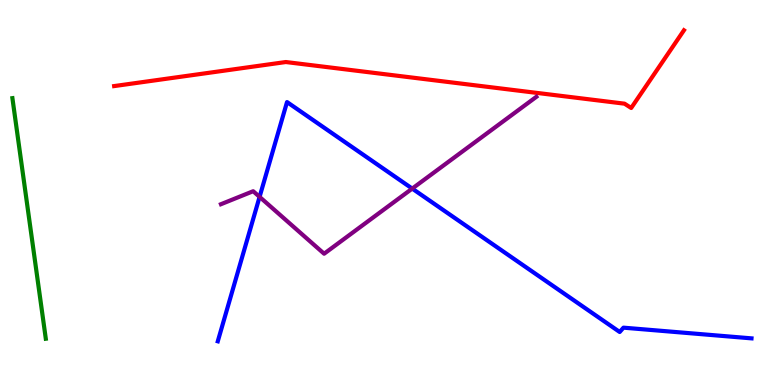[{'lines': ['blue', 'red'], 'intersections': []}, {'lines': ['green', 'red'], 'intersections': []}, {'lines': ['purple', 'red'], 'intersections': []}, {'lines': ['blue', 'green'], 'intersections': []}, {'lines': ['blue', 'purple'], 'intersections': [{'x': 3.35, 'y': 4.89}, {'x': 5.32, 'y': 5.1}]}, {'lines': ['green', 'purple'], 'intersections': []}]